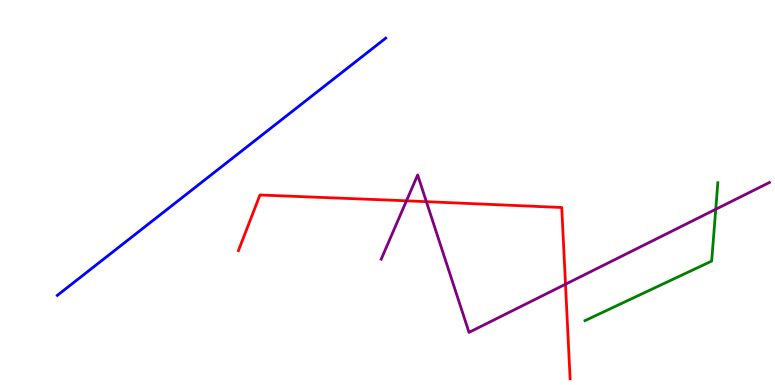[{'lines': ['blue', 'red'], 'intersections': []}, {'lines': ['green', 'red'], 'intersections': []}, {'lines': ['purple', 'red'], 'intersections': [{'x': 5.24, 'y': 4.78}, {'x': 5.5, 'y': 4.76}, {'x': 7.3, 'y': 2.62}]}, {'lines': ['blue', 'green'], 'intersections': []}, {'lines': ['blue', 'purple'], 'intersections': []}, {'lines': ['green', 'purple'], 'intersections': [{'x': 9.24, 'y': 4.56}]}]